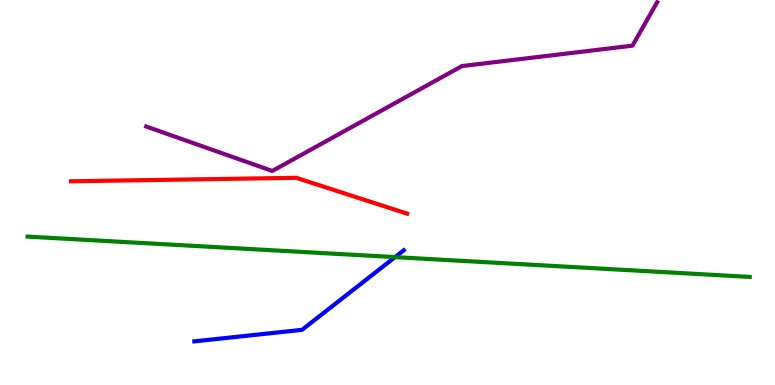[{'lines': ['blue', 'red'], 'intersections': []}, {'lines': ['green', 'red'], 'intersections': []}, {'lines': ['purple', 'red'], 'intersections': []}, {'lines': ['blue', 'green'], 'intersections': [{'x': 5.1, 'y': 3.32}]}, {'lines': ['blue', 'purple'], 'intersections': []}, {'lines': ['green', 'purple'], 'intersections': []}]